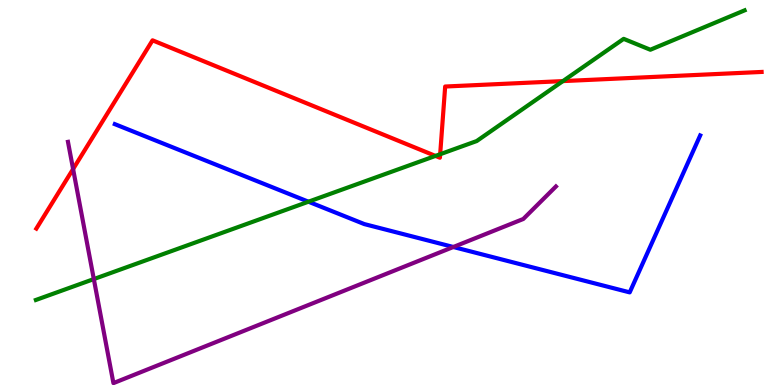[{'lines': ['blue', 'red'], 'intersections': []}, {'lines': ['green', 'red'], 'intersections': [{'x': 5.62, 'y': 5.95}, {'x': 5.68, 'y': 5.99}, {'x': 7.26, 'y': 7.89}]}, {'lines': ['purple', 'red'], 'intersections': [{'x': 0.943, 'y': 5.61}]}, {'lines': ['blue', 'green'], 'intersections': [{'x': 3.98, 'y': 4.76}]}, {'lines': ['blue', 'purple'], 'intersections': [{'x': 5.85, 'y': 3.58}]}, {'lines': ['green', 'purple'], 'intersections': [{'x': 1.21, 'y': 2.75}]}]